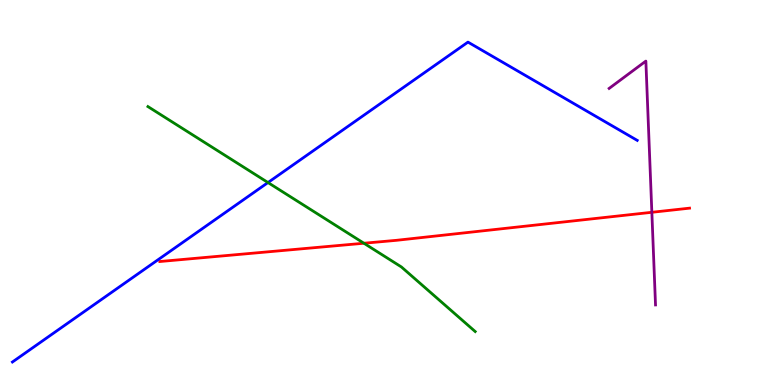[{'lines': ['blue', 'red'], 'intersections': []}, {'lines': ['green', 'red'], 'intersections': [{'x': 4.7, 'y': 3.68}]}, {'lines': ['purple', 'red'], 'intersections': [{'x': 8.41, 'y': 4.49}]}, {'lines': ['blue', 'green'], 'intersections': [{'x': 3.46, 'y': 5.26}]}, {'lines': ['blue', 'purple'], 'intersections': []}, {'lines': ['green', 'purple'], 'intersections': []}]